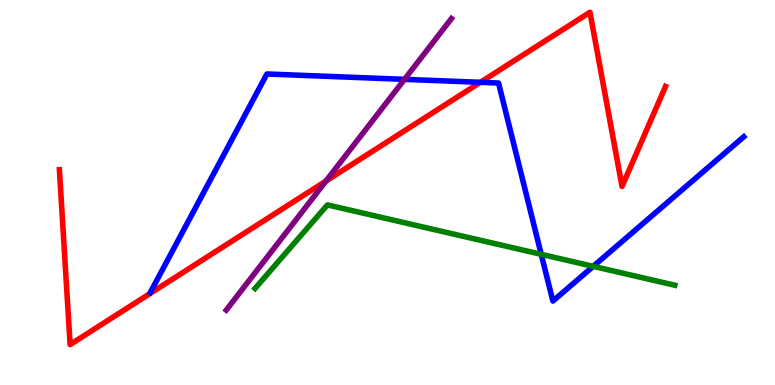[{'lines': ['blue', 'red'], 'intersections': [{'x': 6.2, 'y': 7.86}]}, {'lines': ['green', 'red'], 'intersections': []}, {'lines': ['purple', 'red'], 'intersections': [{'x': 4.21, 'y': 5.3}]}, {'lines': ['blue', 'green'], 'intersections': [{'x': 6.98, 'y': 3.39}, {'x': 7.65, 'y': 3.08}]}, {'lines': ['blue', 'purple'], 'intersections': [{'x': 5.22, 'y': 7.94}]}, {'lines': ['green', 'purple'], 'intersections': []}]